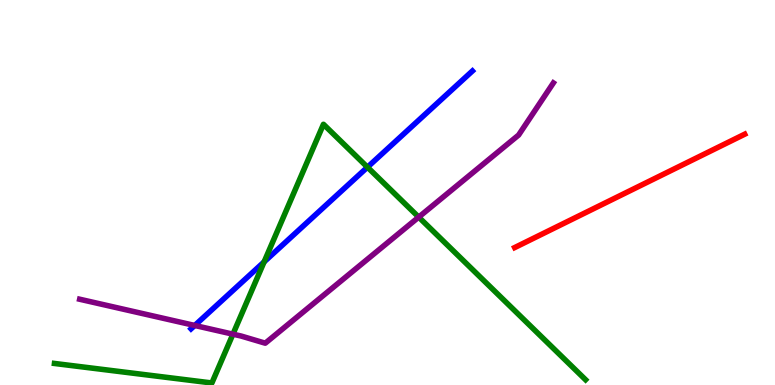[{'lines': ['blue', 'red'], 'intersections': []}, {'lines': ['green', 'red'], 'intersections': []}, {'lines': ['purple', 'red'], 'intersections': []}, {'lines': ['blue', 'green'], 'intersections': [{'x': 3.41, 'y': 3.2}, {'x': 4.74, 'y': 5.66}]}, {'lines': ['blue', 'purple'], 'intersections': [{'x': 2.51, 'y': 1.55}]}, {'lines': ['green', 'purple'], 'intersections': [{'x': 3.01, 'y': 1.32}, {'x': 5.4, 'y': 4.36}]}]